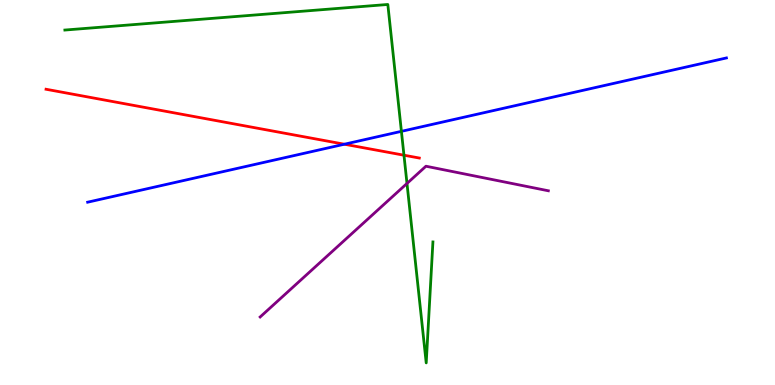[{'lines': ['blue', 'red'], 'intersections': [{'x': 4.44, 'y': 6.25}]}, {'lines': ['green', 'red'], 'intersections': [{'x': 5.21, 'y': 5.97}]}, {'lines': ['purple', 'red'], 'intersections': []}, {'lines': ['blue', 'green'], 'intersections': [{'x': 5.18, 'y': 6.59}]}, {'lines': ['blue', 'purple'], 'intersections': []}, {'lines': ['green', 'purple'], 'intersections': [{'x': 5.25, 'y': 5.23}]}]